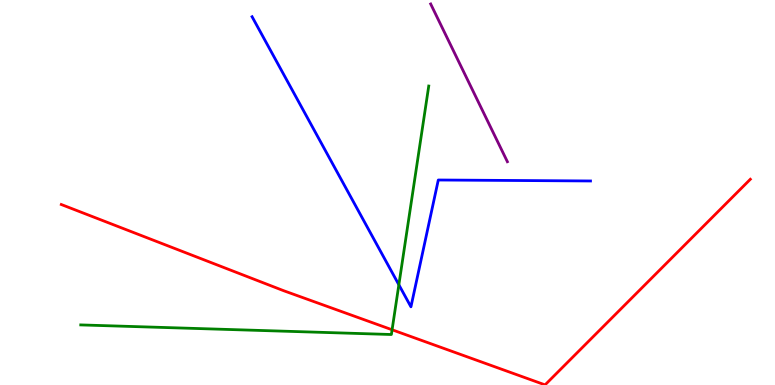[{'lines': ['blue', 'red'], 'intersections': []}, {'lines': ['green', 'red'], 'intersections': [{'x': 5.06, 'y': 1.43}]}, {'lines': ['purple', 'red'], 'intersections': []}, {'lines': ['blue', 'green'], 'intersections': [{'x': 5.15, 'y': 2.6}]}, {'lines': ['blue', 'purple'], 'intersections': []}, {'lines': ['green', 'purple'], 'intersections': []}]